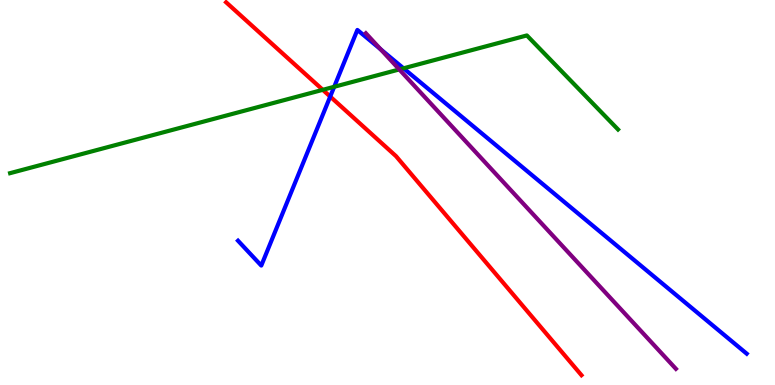[{'lines': ['blue', 'red'], 'intersections': [{'x': 4.26, 'y': 7.49}]}, {'lines': ['green', 'red'], 'intersections': [{'x': 4.16, 'y': 7.67}]}, {'lines': ['purple', 'red'], 'intersections': []}, {'lines': ['blue', 'green'], 'intersections': [{'x': 4.31, 'y': 7.75}, {'x': 5.21, 'y': 8.23}]}, {'lines': ['blue', 'purple'], 'intersections': [{'x': 4.91, 'y': 8.72}]}, {'lines': ['green', 'purple'], 'intersections': [{'x': 5.15, 'y': 8.2}]}]